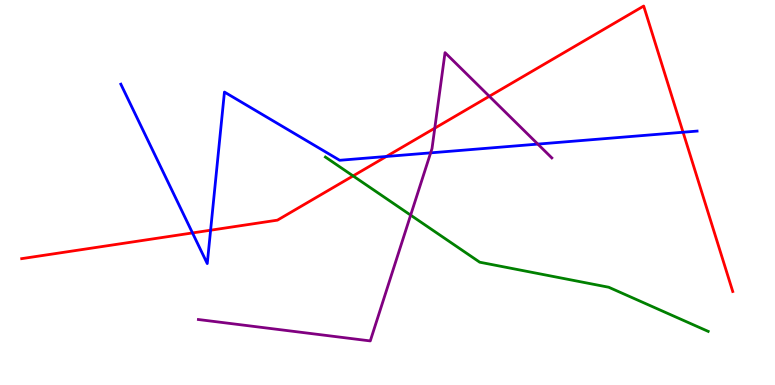[{'lines': ['blue', 'red'], 'intersections': [{'x': 2.48, 'y': 3.95}, {'x': 2.72, 'y': 4.02}, {'x': 4.99, 'y': 5.94}, {'x': 8.81, 'y': 6.57}]}, {'lines': ['green', 'red'], 'intersections': [{'x': 4.56, 'y': 5.43}]}, {'lines': ['purple', 'red'], 'intersections': [{'x': 5.61, 'y': 6.67}, {'x': 6.31, 'y': 7.5}]}, {'lines': ['blue', 'green'], 'intersections': []}, {'lines': ['blue', 'purple'], 'intersections': [{'x': 5.56, 'y': 6.03}, {'x': 6.94, 'y': 6.26}]}, {'lines': ['green', 'purple'], 'intersections': [{'x': 5.3, 'y': 4.41}]}]